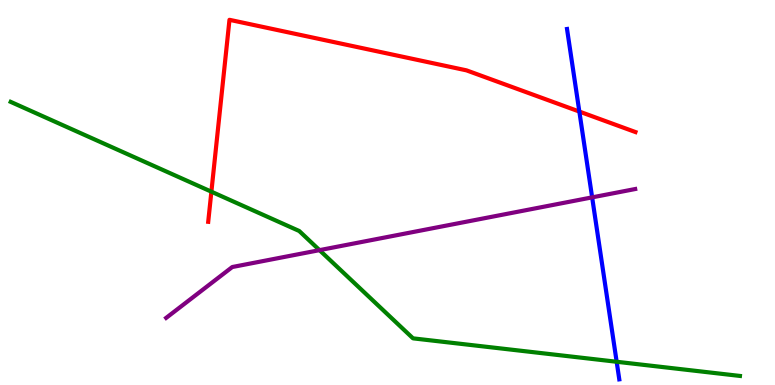[{'lines': ['blue', 'red'], 'intersections': [{'x': 7.48, 'y': 7.1}]}, {'lines': ['green', 'red'], 'intersections': [{'x': 2.73, 'y': 5.02}]}, {'lines': ['purple', 'red'], 'intersections': []}, {'lines': ['blue', 'green'], 'intersections': [{'x': 7.96, 'y': 0.604}]}, {'lines': ['blue', 'purple'], 'intersections': [{'x': 7.64, 'y': 4.87}]}, {'lines': ['green', 'purple'], 'intersections': [{'x': 4.12, 'y': 3.5}]}]